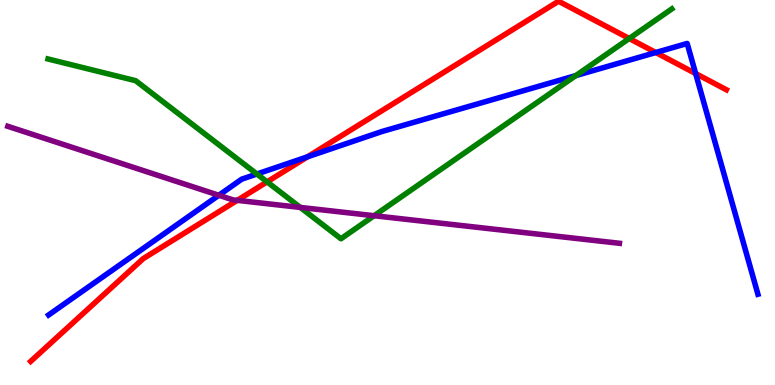[{'lines': ['blue', 'red'], 'intersections': [{'x': 3.97, 'y': 5.93}, {'x': 8.46, 'y': 8.64}, {'x': 8.98, 'y': 8.09}]}, {'lines': ['green', 'red'], 'intersections': [{'x': 3.45, 'y': 5.28}, {'x': 8.12, 'y': 9.0}]}, {'lines': ['purple', 'red'], 'intersections': [{'x': 3.06, 'y': 4.8}]}, {'lines': ['blue', 'green'], 'intersections': [{'x': 3.31, 'y': 5.48}, {'x': 7.43, 'y': 8.04}]}, {'lines': ['blue', 'purple'], 'intersections': [{'x': 2.82, 'y': 4.93}]}, {'lines': ['green', 'purple'], 'intersections': [{'x': 3.87, 'y': 4.61}, {'x': 4.83, 'y': 4.4}]}]